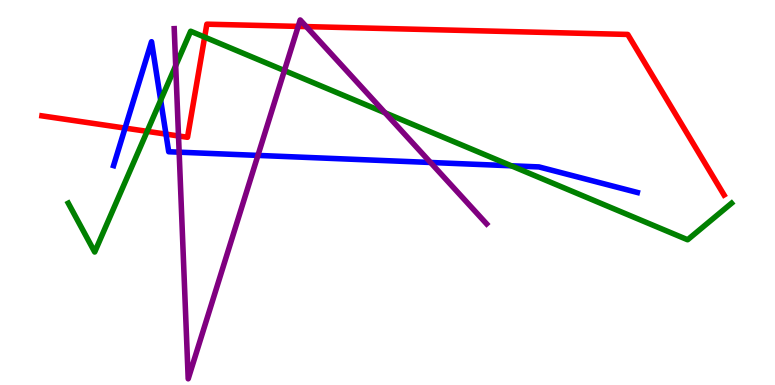[{'lines': ['blue', 'red'], 'intersections': [{'x': 1.61, 'y': 6.67}, {'x': 2.14, 'y': 6.52}]}, {'lines': ['green', 'red'], 'intersections': [{'x': 1.9, 'y': 6.59}, {'x': 2.64, 'y': 9.04}]}, {'lines': ['purple', 'red'], 'intersections': [{'x': 2.3, 'y': 6.47}, {'x': 3.85, 'y': 9.31}, {'x': 3.95, 'y': 9.31}]}, {'lines': ['blue', 'green'], 'intersections': [{'x': 2.07, 'y': 7.4}, {'x': 6.6, 'y': 5.69}]}, {'lines': ['blue', 'purple'], 'intersections': [{'x': 2.31, 'y': 6.05}, {'x': 3.33, 'y': 5.96}, {'x': 5.55, 'y': 5.78}]}, {'lines': ['green', 'purple'], 'intersections': [{'x': 2.27, 'y': 8.29}, {'x': 3.67, 'y': 8.17}, {'x': 4.97, 'y': 7.07}]}]